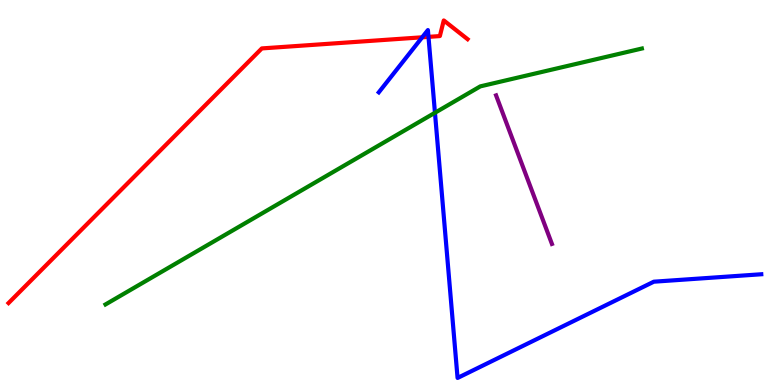[{'lines': ['blue', 'red'], 'intersections': [{'x': 5.45, 'y': 9.03}, {'x': 5.53, 'y': 9.04}]}, {'lines': ['green', 'red'], 'intersections': []}, {'lines': ['purple', 'red'], 'intersections': []}, {'lines': ['blue', 'green'], 'intersections': [{'x': 5.61, 'y': 7.07}]}, {'lines': ['blue', 'purple'], 'intersections': []}, {'lines': ['green', 'purple'], 'intersections': []}]